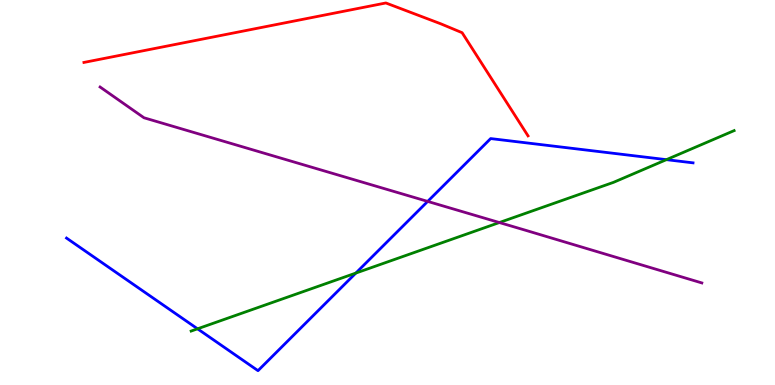[{'lines': ['blue', 'red'], 'intersections': []}, {'lines': ['green', 'red'], 'intersections': []}, {'lines': ['purple', 'red'], 'intersections': []}, {'lines': ['blue', 'green'], 'intersections': [{'x': 2.55, 'y': 1.46}, {'x': 4.59, 'y': 2.91}, {'x': 8.6, 'y': 5.85}]}, {'lines': ['blue', 'purple'], 'intersections': [{'x': 5.52, 'y': 4.77}]}, {'lines': ['green', 'purple'], 'intersections': [{'x': 6.44, 'y': 4.22}]}]